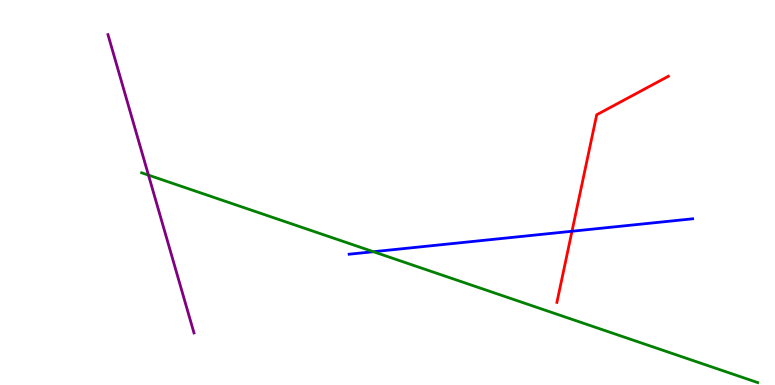[{'lines': ['blue', 'red'], 'intersections': [{'x': 7.38, 'y': 3.99}]}, {'lines': ['green', 'red'], 'intersections': []}, {'lines': ['purple', 'red'], 'intersections': []}, {'lines': ['blue', 'green'], 'intersections': [{'x': 4.82, 'y': 3.46}]}, {'lines': ['blue', 'purple'], 'intersections': []}, {'lines': ['green', 'purple'], 'intersections': [{'x': 1.92, 'y': 5.45}]}]